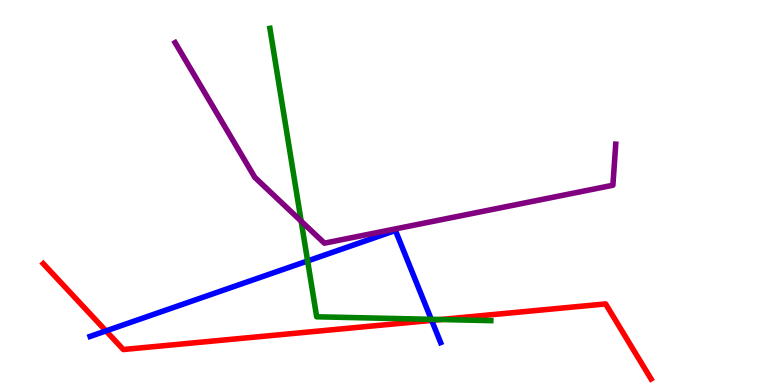[{'lines': ['blue', 'red'], 'intersections': [{'x': 1.37, 'y': 1.4}, {'x': 5.57, 'y': 1.68}]}, {'lines': ['green', 'red'], 'intersections': [{'x': 5.69, 'y': 1.7}]}, {'lines': ['purple', 'red'], 'intersections': []}, {'lines': ['blue', 'green'], 'intersections': [{'x': 3.97, 'y': 3.22}, {'x': 5.56, 'y': 1.71}]}, {'lines': ['blue', 'purple'], 'intersections': []}, {'lines': ['green', 'purple'], 'intersections': [{'x': 3.89, 'y': 4.26}]}]